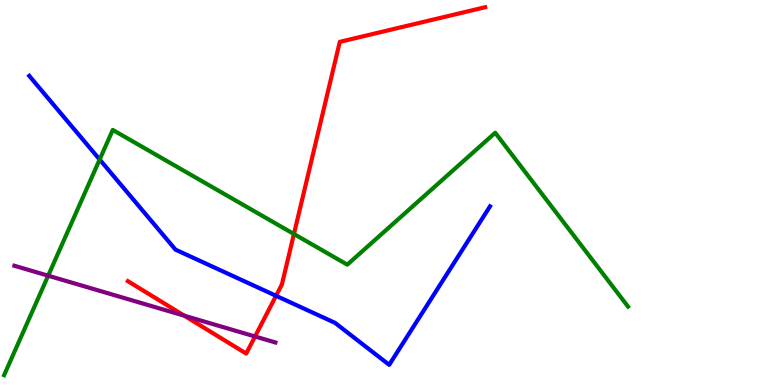[{'lines': ['blue', 'red'], 'intersections': [{'x': 3.56, 'y': 2.32}]}, {'lines': ['green', 'red'], 'intersections': [{'x': 3.79, 'y': 3.92}]}, {'lines': ['purple', 'red'], 'intersections': [{'x': 2.38, 'y': 1.8}, {'x': 3.29, 'y': 1.26}]}, {'lines': ['blue', 'green'], 'intersections': [{'x': 1.29, 'y': 5.86}]}, {'lines': ['blue', 'purple'], 'intersections': []}, {'lines': ['green', 'purple'], 'intersections': [{'x': 0.622, 'y': 2.84}]}]